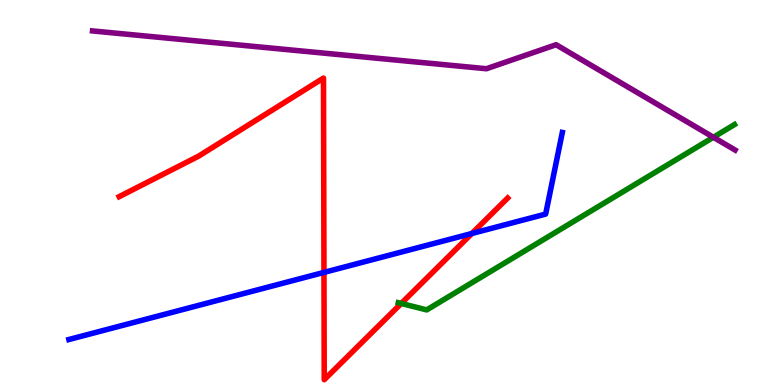[{'lines': ['blue', 'red'], 'intersections': [{'x': 4.18, 'y': 2.92}, {'x': 6.09, 'y': 3.94}]}, {'lines': ['green', 'red'], 'intersections': [{'x': 5.18, 'y': 2.12}]}, {'lines': ['purple', 'red'], 'intersections': []}, {'lines': ['blue', 'green'], 'intersections': []}, {'lines': ['blue', 'purple'], 'intersections': []}, {'lines': ['green', 'purple'], 'intersections': [{'x': 9.21, 'y': 6.43}]}]